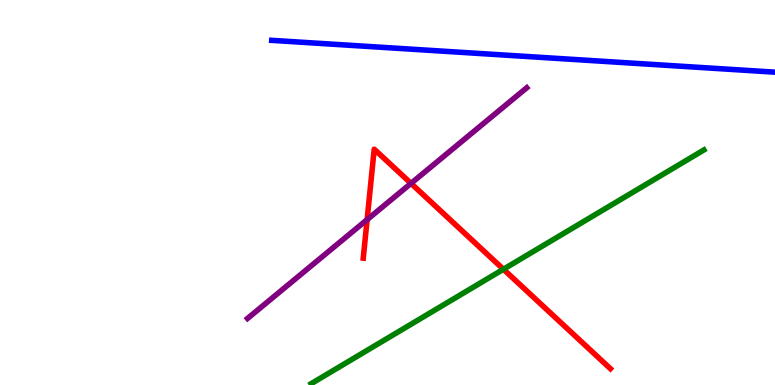[{'lines': ['blue', 'red'], 'intersections': []}, {'lines': ['green', 'red'], 'intersections': [{'x': 6.5, 'y': 3.01}]}, {'lines': ['purple', 'red'], 'intersections': [{'x': 4.74, 'y': 4.3}, {'x': 5.3, 'y': 5.24}]}, {'lines': ['blue', 'green'], 'intersections': []}, {'lines': ['blue', 'purple'], 'intersections': []}, {'lines': ['green', 'purple'], 'intersections': []}]